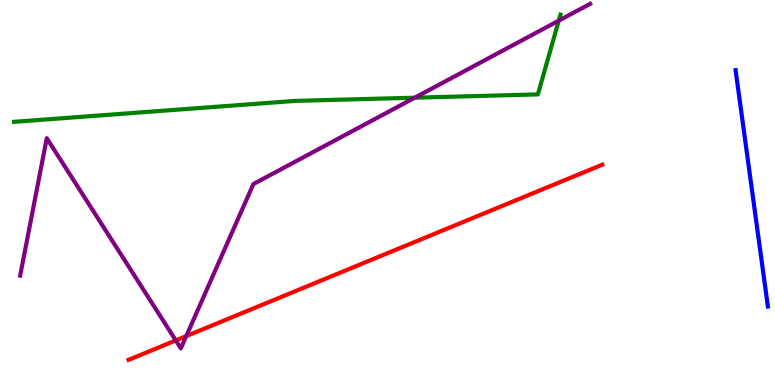[{'lines': ['blue', 'red'], 'intersections': []}, {'lines': ['green', 'red'], 'intersections': []}, {'lines': ['purple', 'red'], 'intersections': [{'x': 2.27, 'y': 1.16}, {'x': 2.4, 'y': 1.27}]}, {'lines': ['blue', 'green'], 'intersections': []}, {'lines': ['blue', 'purple'], 'intersections': []}, {'lines': ['green', 'purple'], 'intersections': [{'x': 5.35, 'y': 7.46}, {'x': 7.21, 'y': 9.46}]}]